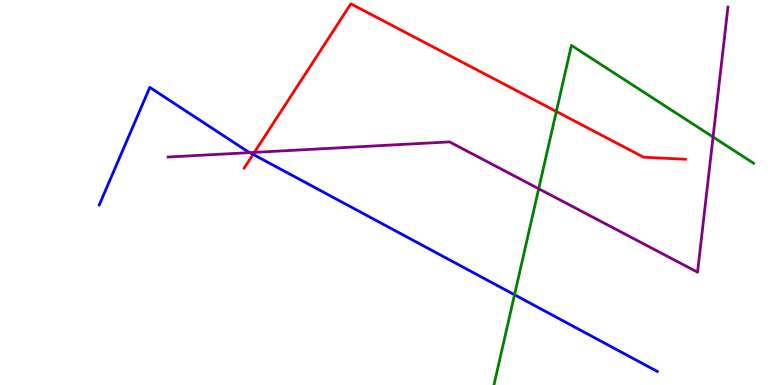[{'lines': ['blue', 'red'], 'intersections': [{'x': 3.27, 'y': 5.99}]}, {'lines': ['green', 'red'], 'intersections': [{'x': 7.18, 'y': 7.1}]}, {'lines': ['purple', 'red'], 'intersections': [{'x': 3.28, 'y': 6.04}]}, {'lines': ['blue', 'green'], 'intersections': [{'x': 6.64, 'y': 2.34}]}, {'lines': ['blue', 'purple'], 'intersections': [{'x': 3.22, 'y': 6.04}]}, {'lines': ['green', 'purple'], 'intersections': [{'x': 6.95, 'y': 5.1}, {'x': 9.2, 'y': 6.44}]}]